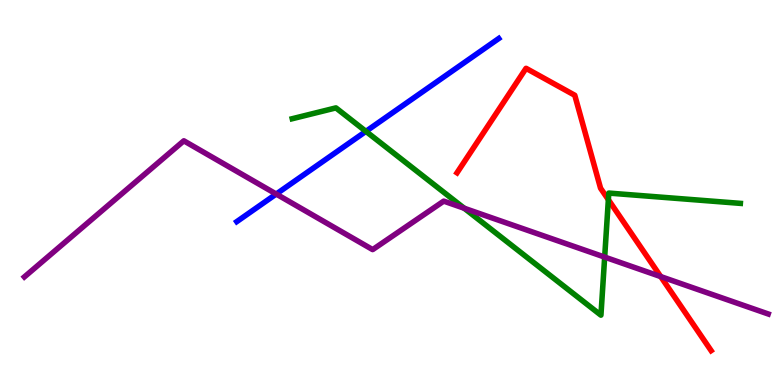[{'lines': ['blue', 'red'], 'intersections': []}, {'lines': ['green', 'red'], 'intersections': [{'x': 7.85, 'y': 4.81}]}, {'lines': ['purple', 'red'], 'intersections': [{'x': 8.53, 'y': 2.82}]}, {'lines': ['blue', 'green'], 'intersections': [{'x': 4.72, 'y': 6.59}]}, {'lines': ['blue', 'purple'], 'intersections': [{'x': 3.56, 'y': 4.96}]}, {'lines': ['green', 'purple'], 'intersections': [{'x': 5.99, 'y': 4.59}, {'x': 7.8, 'y': 3.32}]}]